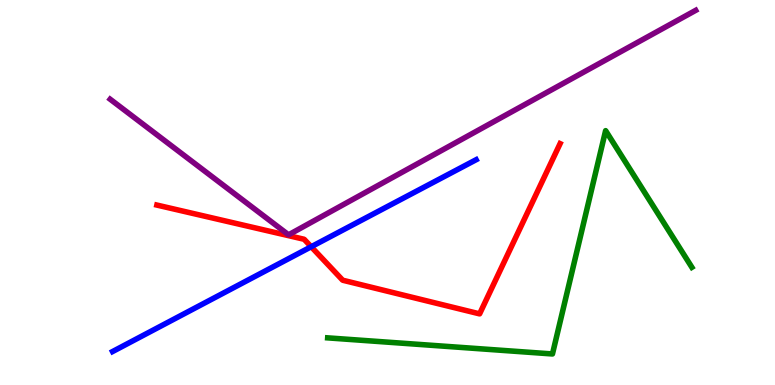[{'lines': ['blue', 'red'], 'intersections': [{'x': 4.02, 'y': 3.59}]}, {'lines': ['green', 'red'], 'intersections': []}, {'lines': ['purple', 'red'], 'intersections': []}, {'lines': ['blue', 'green'], 'intersections': []}, {'lines': ['blue', 'purple'], 'intersections': []}, {'lines': ['green', 'purple'], 'intersections': []}]